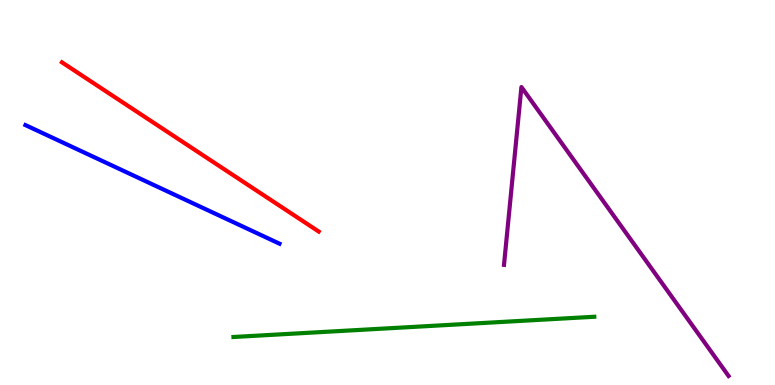[{'lines': ['blue', 'red'], 'intersections': []}, {'lines': ['green', 'red'], 'intersections': []}, {'lines': ['purple', 'red'], 'intersections': []}, {'lines': ['blue', 'green'], 'intersections': []}, {'lines': ['blue', 'purple'], 'intersections': []}, {'lines': ['green', 'purple'], 'intersections': []}]